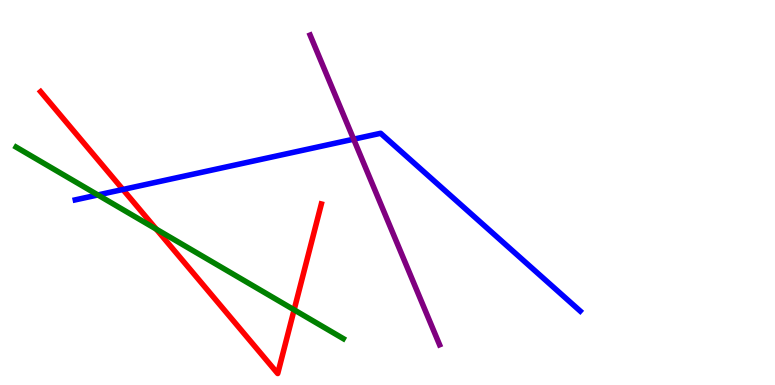[{'lines': ['blue', 'red'], 'intersections': [{'x': 1.59, 'y': 5.08}]}, {'lines': ['green', 'red'], 'intersections': [{'x': 2.02, 'y': 4.05}, {'x': 3.8, 'y': 1.95}]}, {'lines': ['purple', 'red'], 'intersections': []}, {'lines': ['blue', 'green'], 'intersections': [{'x': 1.26, 'y': 4.94}]}, {'lines': ['blue', 'purple'], 'intersections': [{'x': 4.56, 'y': 6.38}]}, {'lines': ['green', 'purple'], 'intersections': []}]